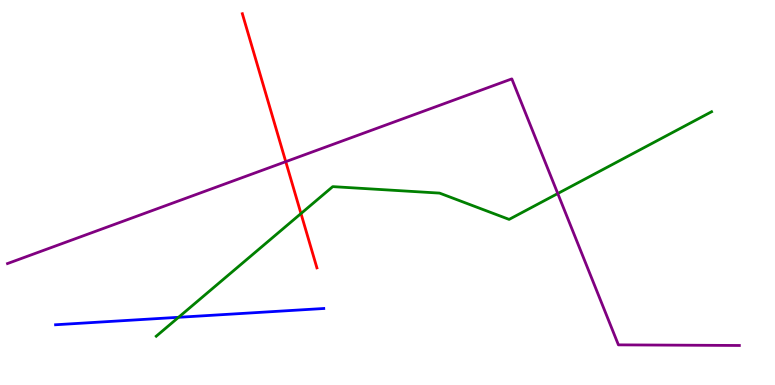[{'lines': ['blue', 'red'], 'intersections': []}, {'lines': ['green', 'red'], 'intersections': [{'x': 3.88, 'y': 4.45}]}, {'lines': ['purple', 'red'], 'intersections': [{'x': 3.69, 'y': 5.8}]}, {'lines': ['blue', 'green'], 'intersections': [{'x': 2.3, 'y': 1.76}]}, {'lines': ['blue', 'purple'], 'intersections': []}, {'lines': ['green', 'purple'], 'intersections': [{'x': 7.2, 'y': 4.97}]}]